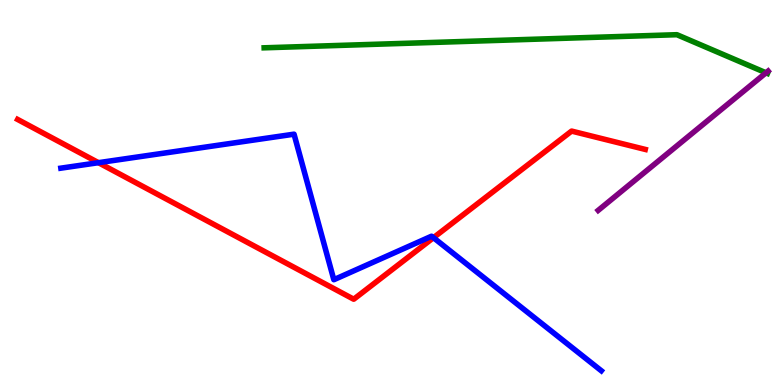[{'lines': ['blue', 'red'], 'intersections': [{'x': 1.27, 'y': 5.77}, {'x': 5.59, 'y': 3.83}]}, {'lines': ['green', 'red'], 'intersections': []}, {'lines': ['purple', 'red'], 'intersections': []}, {'lines': ['blue', 'green'], 'intersections': []}, {'lines': ['blue', 'purple'], 'intersections': []}, {'lines': ['green', 'purple'], 'intersections': [{'x': 9.88, 'y': 8.11}]}]